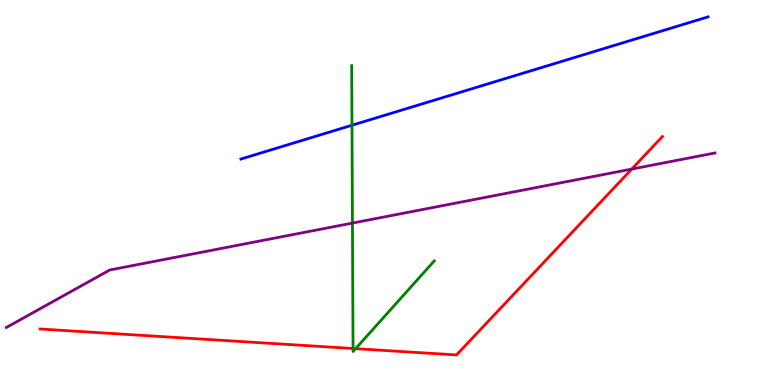[{'lines': ['blue', 'red'], 'intersections': []}, {'lines': ['green', 'red'], 'intersections': [{'x': 4.56, 'y': 0.948}, {'x': 4.59, 'y': 0.944}]}, {'lines': ['purple', 'red'], 'intersections': [{'x': 8.15, 'y': 5.61}]}, {'lines': ['blue', 'green'], 'intersections': [{'x': 4.54, 'y': 6.75}]}, {'lines': ['blue', 'purple'], 'intersections': []}, {'lines': ['green', 'purple'], 'intersections': [{'x': 4.55, 'y': 4.21}]}]